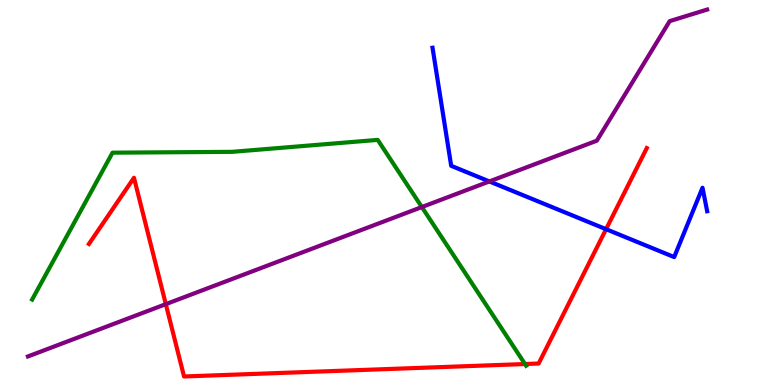[{'lines': ['blue', 'red'], 'intersections': [{'x': 7.82, 'y': 4.05}]}, {'lines': ['green', 'red'], 'intersections': [{'x': 6.77, 'y': 0.545}]}, {'lines': ['purple', 'red'], 'intersections': [{'x': 2.14, 'y': 2.1}]}, {'lines': ['blue', 'green'], 'intersections': []}, {'lines': ['blue', 'purple'], 'intersections': [{'x': 6.31, 'y': 5.29}]}, {'lines': ['green', 'purple'], 'intersections': [{'x': 5.44, 'y': 4.62}]}]